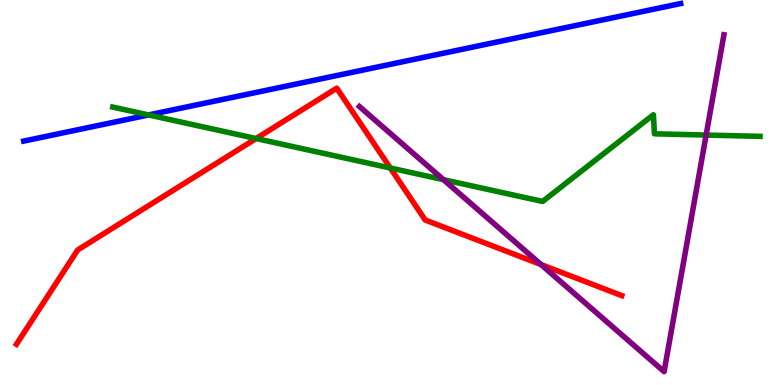[{'lines': ['blue', 'red'], 'intersections': []}, {'lines': ['green', 'red'], 'intersections': [{'x': 3.3, 'y': 6.4}, {'x': 5.04, 'y': 5.64}]}, {'lines': ['purple', 'red'], 'intersections': [{'x': 6.98, 'y': 3.13}]}, {'lines': ['blue', 'green'], 'intersections': [{'x': 1.92, 'y': 7.01}]}, {'lines': ['blue', 'purple'], 'intersections': []}, {'lines': ['green', 'purple'], 'intersections': [{'x': 5.72, 'y': 5.33}, {'x': 9.11, 'y': 6.49}]}]